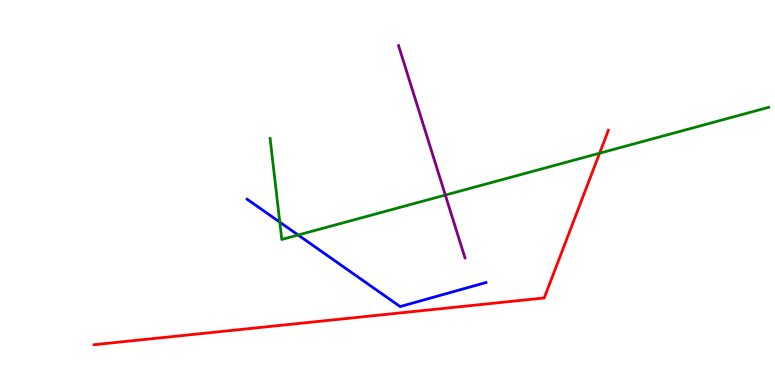[{'lines': ['blue', 'red'], 'intersections': []}, {'lines': ['green', 'red'], 'intersections': [{'x': 7.74, 'y': 6.02}]}, {'lines': ['purple', 'red'], 'intersections': []}, {'lines': ['blue', 'green'], 'intersections': [{'x': 3.61, 'y': 4.23}, {'x': 3.85, 'y': 3.9}]}, {'lines': ['blue', 'purple'], 'intersections': []}, {'lines': ['green', 'purple'], 'intersections': [{'x': 5.75, 'y': 4.93}]}]